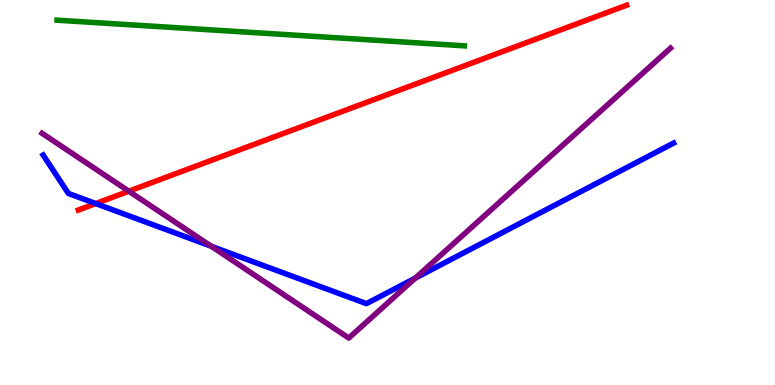[{'lines': ['blue', 'red'], 'intersections': [{'x': 1.24, 'y': 4.71}]}, {'lines': ['green', 'red'], 'intersections': []}, {'lines': ['purple', 'red'], 'intersections': [{'x': 1.66, 'y': 5.03}]}, {'lines': ['blue', 'green'], 'intersections': []}, {'lines': ['blue', 'purple'], 'intersections': [{'x': 2.73, 'y': 3.6}, {'x': 5.36, 'y': 2.78}]}, {'lines': ['green', 'purple'], 'intersections': []}]